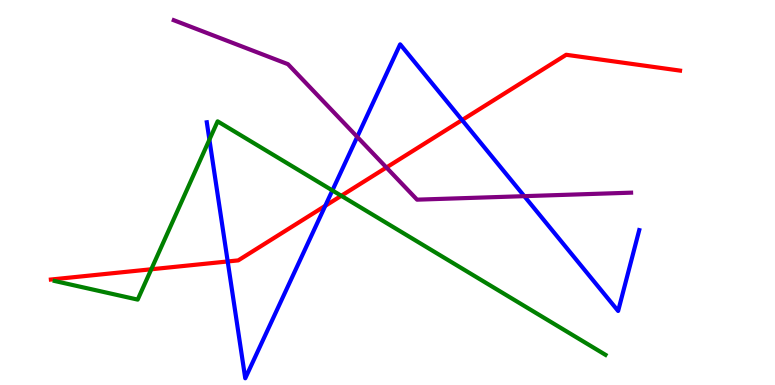[{'lines': ['blue', 'red'], 'intersections': [{'x': 2.94, 'y': 3.21}, {'x': 4.2, 'y': 4.65}, {'x': 5.96, 'y': 6.88}]}, {'lines': ['green', 'red'], 'intersections': [{'x': 1.95, 'y': 3.01}, {'x': 4.4, 'y': 4.91}]}, {'lines': ['purple', 'red'], 'intersections': [{'x': 4.99, 'y': 5.65}]}, {'lines': ['blue', 'green'], 'intersections': [{'x': 2.7, 'y': 6.37}, {'x': 4.29, 'y': 5.05}]}, {'lines': ['blue', 'purple'], 'intersections': [{'x': 4.61, 'y': 6.44}, {'x': 6.76, 'y': 4.9}]}, {'lines': ['green', 'purple'], 'intersections': []}]